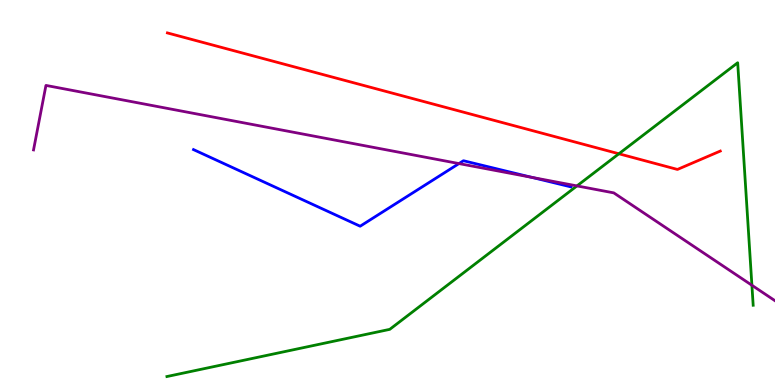[{'lines': ['blue', 'red'], 'intersections': []}, {'lines': ['green', 'red'], 'intersections': [{'x': 7.99, 'y': 6.01}]}, {'lines': ['purple', 'red'], 'intersections': []}, {'lines': ['blue', 'green'], 'intersections': []}, {'lines': ['blue', 'purple'], 'intersections': [{'x': 5.92, 'y': 5.75}, {'x': 6.86, 'y': 5.39}]}, {'lines': ['green', 'purple'], 'intersections': [{'x': 7.44, 'y': 5.17}, {'x': 9.7, 'y': 2.59}]}]